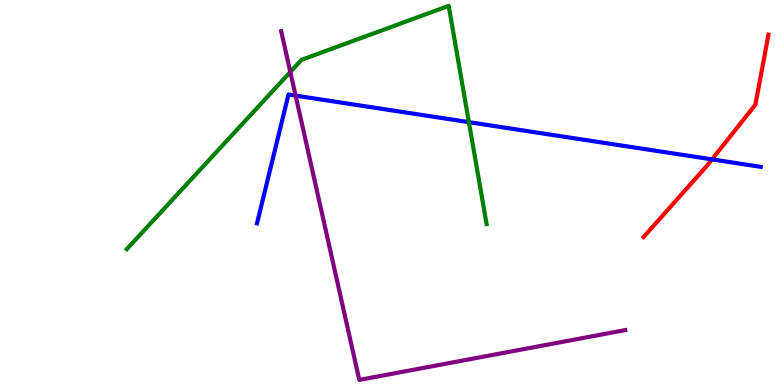[{'lines': ['blue', 'red'], 'intersections': [{'x': 9.19, 'y': 5.86}]}, {'lines': ['green', 'red'], 'intersections': []}, {'lines': ['purple', 'red'], 'intersections': []}, {'lines': ['blue', 'green'], 'intersections': [{'x': 6.05, 'y': 6.83}]}, {'lines': ['blue', 'purple'], 'intersections': [{'x': 3.81, 'y': 7.52}]}, {'lines': ['green', 'purple'], 'intersections': [{'x': 3.75, 'y': 8.13}]}]